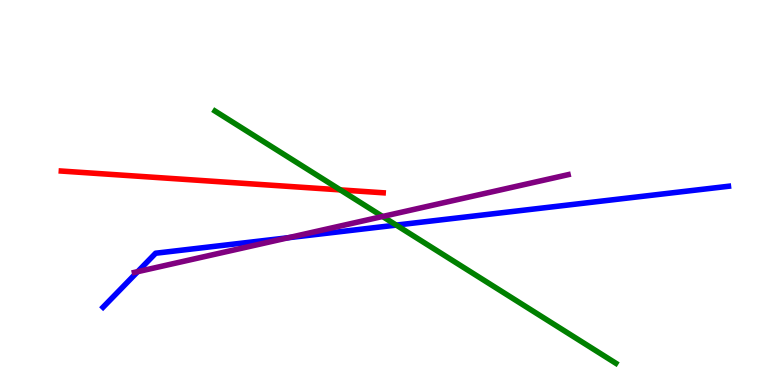[{'lines': ['blue', 'red'], 'intersections': []}, {'lines': ['green', 'red'], 'intersections': [{'x': 4.39, 'y': 5.07}]}, {'lines': ['purple', 'red'], 'intersections': []}, {'lines': ['blue', 'green'], 'intersections': [{'x': 5.11, 'y': 4.15}]}, {'lines': ['blue', 'purple'], 'intersections': [{'x': 1.78, 'y': 2.94}, {'x': 3.72, 'y': 3.83}]}, {'lines': ['green', 'purple'], 'intersections': [{'x': 4.94, 'y': 4.38}]}]